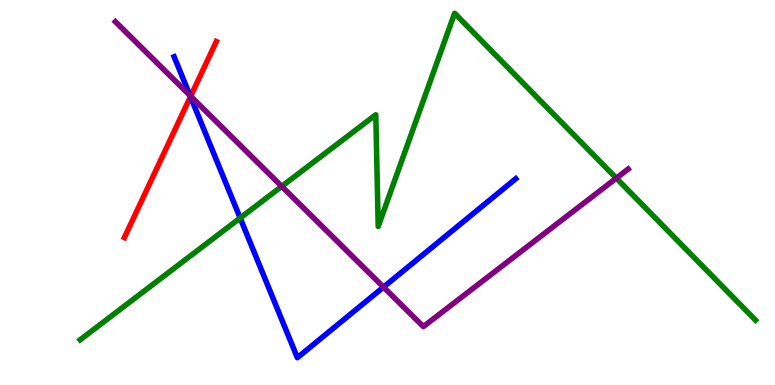[{'lines': ['blue', 'red'], 'intersections': [{'x': 2.46, 'y': 7.49}]}, {'lines': ['green', 'red'], 'intersections': []}, {'lines': ['purple', 'red'], 'intersections': [{'x': 2.46, 'y': 7.5}]}, {'lines': ['blue', 'green'], 'intersections': [{'x': 3.1, 'y': 4.34}]}, {'lines': ['blue', 'purple'], 'intersections': [{'x': 2.45, 'y': 7.52}, {'x': 4.95, 'y': 2.54}]}, {'lines': ['green', 'purple'], 'intersections': [{'x': 3.64, 'y': 5.16}, {'x': 7.95, 'y': 5.37}]}]